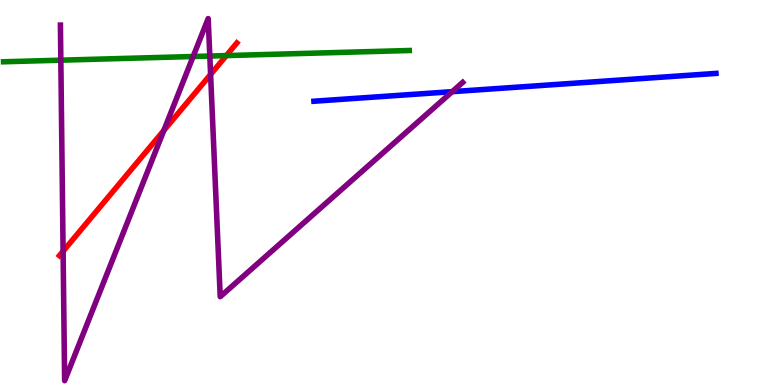[{'lines': ['blue', 'red'], 'intersections': []}, {'lines': ['green', 'red'], 'intersections': [{'x': 2.92, 'y': 8.56}]}, {'lines': ['purple', 'red'], 'intersections': [{'x': 0.814, 'y': 3.47}, {'x': 2.11, 'y': 6.61}, {'x': 2.72, 'y': 8.07}]}, {'lines': ['blue', 'green'], 'intersections': []}, {'lines': ['blue', 'purple'], 'intersections': [{'x': 5.84, 'y': 7.62}]}, {'lines': ['green', 'purple'], 'intersections': [{'x': 0.785, 'y': 8.44}, {'x': 2.49, 'y': 8.53}, {'x': 2.71, 'y': 8.54}]}]